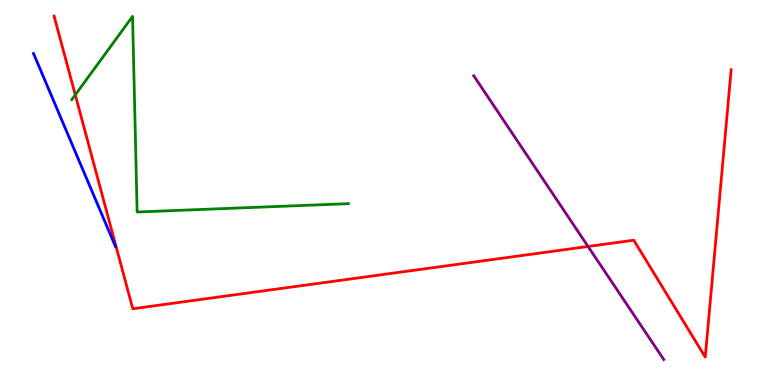[{'lines': ['blue', 'red'], 'intersections': []}, {'lines': ['green', 'red'], 'intersections': [{'x': 0.971, 'y': 7.54}]}, {'lines': ['purple', 'red'], 'intersections': [{'x': 7.59, 'y': 3.6}]}, {'lines': ['blue', 'green'], 'intersections': []}, {'lines': ['blue', 'purple'], 'intersections': []}, {'lines': ['green', 'purple'], 'intersections': []}]